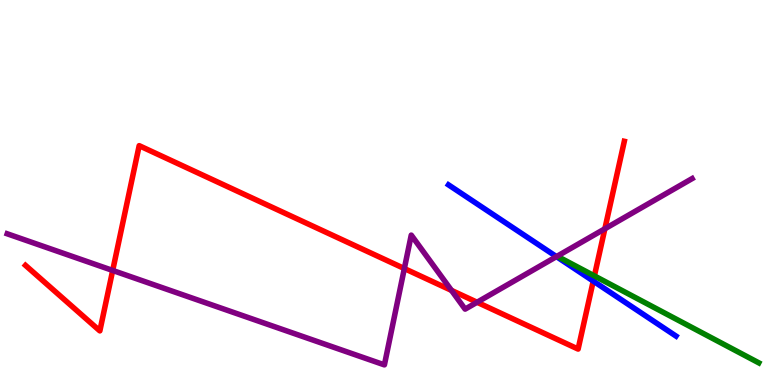[{'lines': ['blue', 'red'], 'intersections': [{'x': 7.65, 'y': 2.7}]}, {'lines': ['green', 'red'], 'intersections': [{'x': 7.67, 'y': 2.83}]}, {'lines': ['purple', 'red'], 'intersections': [{'x': 1.45, 'y': 2.98}, {'x': 5.22, 'y': 3.02}, {'x': 5.83, 'y': 2.46}, {'x': 6.16, 'y': 2.15}, {'x': 7.8, 'y': 4.06}]}, {'lines': ['blue', 'green'], 'intersections': []}, {'lines': ['blue', 'purple'], 'intersections': [{'x': 7.18, 'y': 3.33}]}, {'lines': ['green', 'purple'], 'intersections': []}]